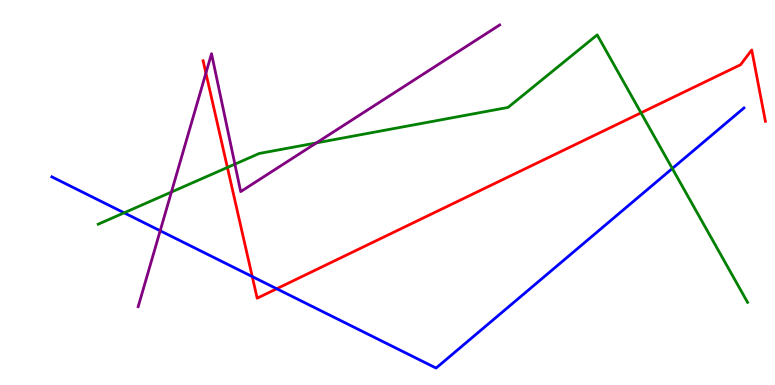[{'lines': ['blue', 'red'], 'intersections': [{'x': 3.25, 'y': 2.82}, {'x': 3.57, 'y': 2.5}]}, {'lines': ['green', 'red'], 'intersections': [{'x': 2.93, 'y': 5.65}, {'x': 8.27, 'y': 7.07}]}, {'lines': ['purple', 'red'], 'intersections': [{'x': 2.66, 'y': 8.1}]}, {'lines': ['blue', 'green'], 'intersections': [{'x': 1.6, 'y': 4.47}, {'x': 8.67, 'y': 5.62}]}, {'lines': ['blue', 'purple'], 'intersections': [{'x': 2.07, 'y': 4.01}]}, {'lines': ['green', 'purple'], 'intersections': [{'x': 2.21, 'y': 5.01}, {'x': 3.03, 'y': 5.74}, {'x': 4.08, 'y': 6.29}]}]